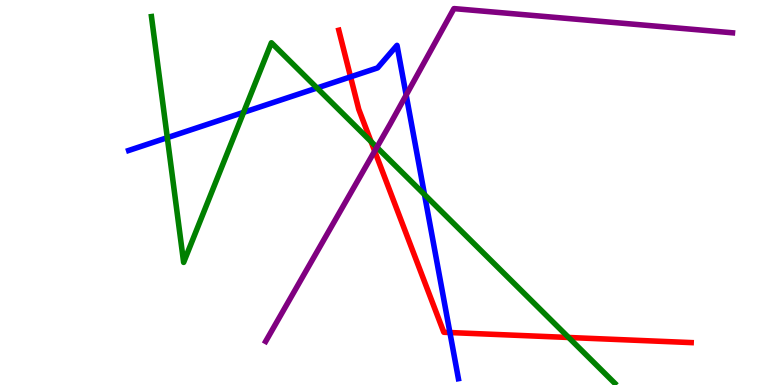[{'lines': ['blue', 'red'], 'intersections': [{'x': 4.52, 'y': 8.0}, {'x': 5.81, 'y': 1.36}]}, {'lines': ['green', 'red'], 'intersections': [{'x': 4.79, 'y': 6.32}, {'x': 7.34, 'y': 1.23}]}, {'lines': ['purple', 'red'], 'intersections': [{'x': 4.83, 'y': 6.08}]}, {'lines': ['blue', 'green'], 'intersections': [{'x': 2.16, 'y': 6.42}, {'x': 3.14, 'y': 7.08}, {'x': 4.09, 'y': 7.71}, {'x': 5.48, 'y': 4.95}]}, {'lines': ['blue', 'purple'], 'intersections': [{'x': 5.24, 'y': 7.53}]}, {'lines': ['green', 'purple'], 'intersections': [{'x': 4.86, 'y': 6.17}]}]